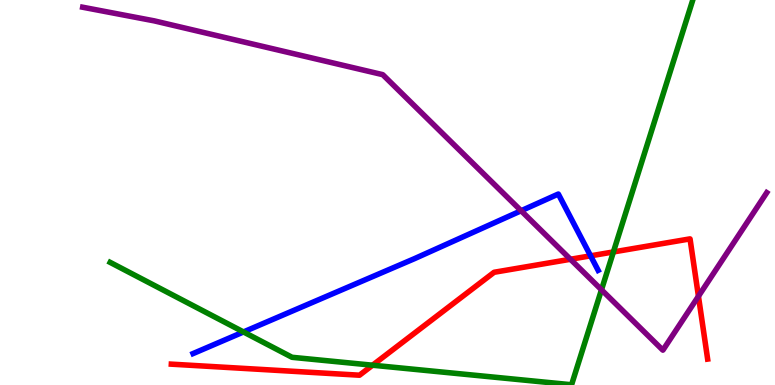[{'lines': ['blue', 'red'], 'intersections': [{'x': 7.62, 'y': 3.36}]}, {'lines': ['green', 'red'], 'intersections': [{'x': 4.81, 'y': 0.514}, {'x': 7.91, 'y': 3.46}]}, {'lines': ['purple', 'red'], 'intersections': [{'x': 7.36, 'y': 3.27}, {'x': 9.01, 'y': 2.31}]}, {'lines': ['blue', 'green'], 'intersections': [{'x': 3.14, 'y': 1.38}]}, {'lines': ['blue', 'purple'], 'intersections': [{'x': 6.72, 'y': 4.53}]}, {'lines': ['green', 'purple'], 'intersections': [{'x': 7.76, 'y': 2.47}]}]